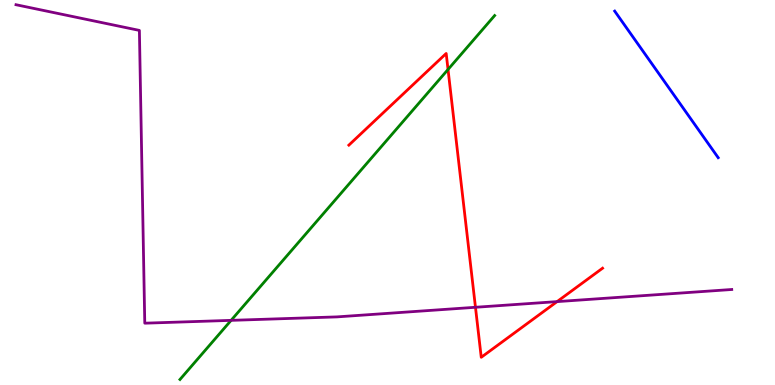[{'lines': ['blue', 'red'], 'intersections': []}, {'lines': ['green', 'red'], 'intersections': [{'x': 5.78, 'y': 8.2}]}, {'lines': ['purple', 'red'], 'intersections': [{'x': 6.14, 'y': 2.02}, {'x': 7.19, 'y': 2.17}]}, {'lines': ['blue', 'green'], 'intersections': []}, {'lines': ['blue', 'purple'], 'intersections': []}, {'lines': ['green', 'purple'], 'intersections': [{'x': 2.98, 'y': 1.68}]}]